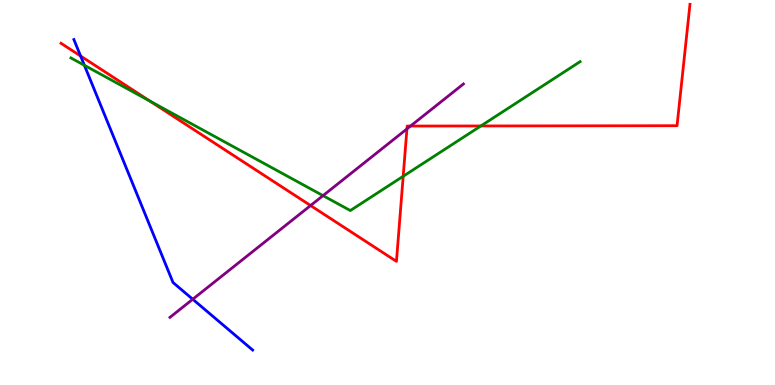[{'lines': ['blue', 'red'], 'intersections': [{'x': 1.04, 'y': 8.55}]}, {'lines': ['green', 'red'], 'intersections': [{'x': 1.94, 'y': 7.37}, {'x': 5.2, 'y': 5.42}, {'x': 6.2, 'y': 6.73}]}, {'lines': ['purple', 'red'], 'intersections': [{'x': 4.01, 'y': 4.66}, {'x': 5.25, 'y': 6.65}, {'x': 5.3, 'y': 6.73}]}, {'lines': ['blue', 'green'], 'intersections': [{'x': 1.09, 'y': 8.3}]}, {'lines': ['blue', 'purple'], 'intersections': [{'x': 2.49, 'y': 2.23}]}, {'lines': ['green', 'purple'], 'intersections': [{'x': 4.17, 'y': 4.92}]}]